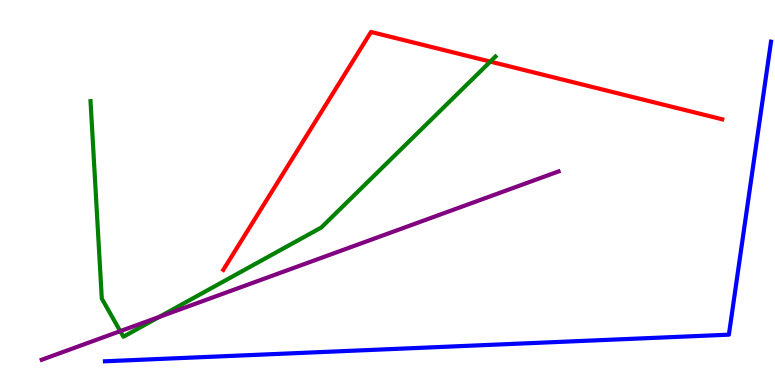[{'lines': ['blue', 'red'], 'intersections': []}, {'lines': ['green', 'red'], 'intersections': [{'x': 6.33, 'y': 8.4}]}, {'lines': ['purple', 'red'], 'intersections': []}, {'lines': ['blue', 'green'], 'intersections': []}, {'lines': ['blue', 'purple'], 'intersections': []}, {'lines': ['green', 'purple'], 'intersections': [{'x': 1.55, 'y': 1.4}, {'x': 2.05, 'y': 1.77}]}]